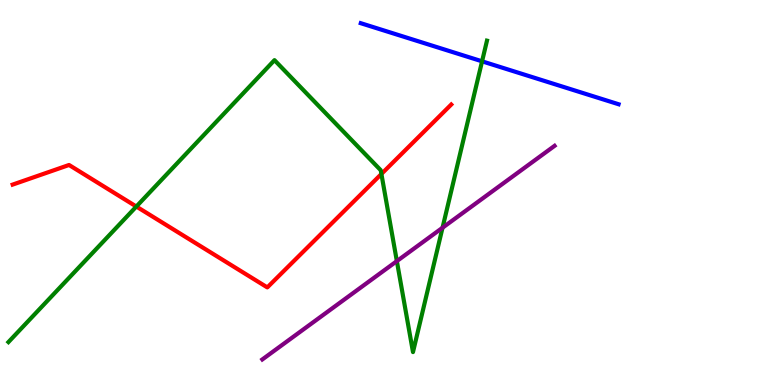[{'lines': ['blue', 'red'], 'intersections': []}, {'lines': ['green', 'red'], 'intersections': [{'x': 1.76, 'y': 4.64}, {'x': 4.92, 'y': 5.48}]}, {'lines': ['purple', 'red'], 'intersections': []}, {'lines': ['blue', 'green'], 'intersections': [{'x': 6.22, 'y': 8.41}]}, {'lines': ['blue', 'purple'], 'intersections': []}, {'lines': ['green', 'purple'], 'intersections': [{'x': 5.12, 'y': 3.22}, {'x': 5.71, 'y': 4.08}]}]